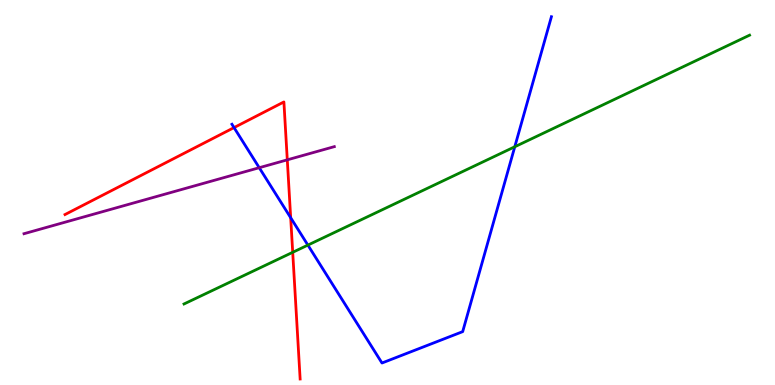[{'lines': ['blue', 'red'], 'intersections': [{'x': 3.02, 'y': 6.69}, {'x': 3.75, 'y': 4.34}]}, {'lines': ['green', 'red'], 'intersections': [{'x': 3.78, 'y': 3.45}]}, {'lines': ['purple', 'red'], 'intersections': [{'x': 3.71, 'y': 5.85}]}, {'lines': ['blue', 'green'], 'intersections': [{'x': 3.97, 'y': 3.63}, {'x': 6.64, 'y': 6.19}]}, {'lines': ['blue', 'purple'], 'intersections': [{'x': 3.35, 'y': 5.64}]}, {'lines': ['green', 'purple'], 'intersections': []}]